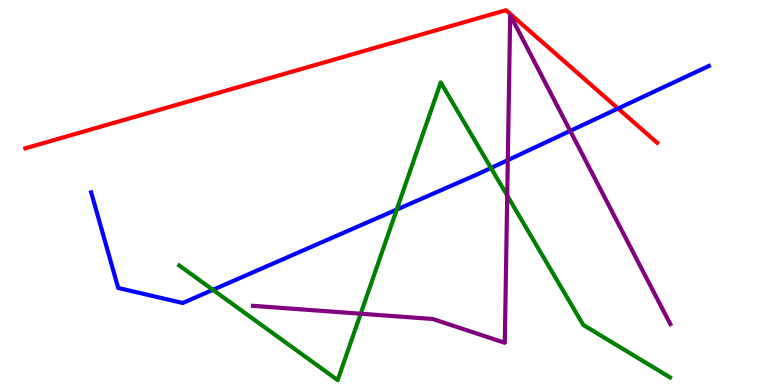[{'lines': ['blue', 'red'], 'intersections': [{'x': 7.97, 'y': 7.18}]}, {'lines': ['green', 'red'], 'intersections': []}, {'lines': ['purple', 'red'], 'intersections': []}, {'lines': ['blue', 'green'], 'intersections': [{'x': 2.75, 'y': 2.47}, {'x': 5.12, 'y': 4.56}, {'x': 6.34, 'y': 5.64}]}, {'lines': ['blue', 'purple'], 'intersections': [{'x': 6.55, 'y': 5.84}, {'x': 7.36, 'y': 6.6}]}, {'lines': ['green', 'purple'], 'intersections': [{'x': 4.65, 'y': 1.85}, {'x': 6.54, 'y': 4.92}]}]